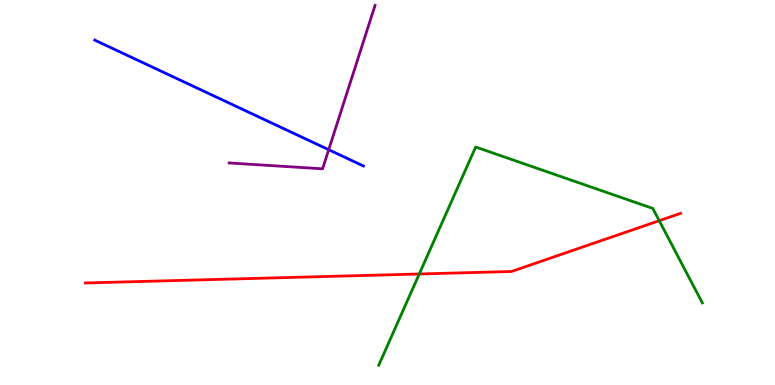[{'lines': ['blue', 'red'], 'intersections': []}, {'lines': ['green', 'red'], 'intersections': [{'x': 5.41, 'y': 2.88}, {'x': 8.51, 'y': 4.27}]}, {'lines': ['purple', 'red'], 'intersections': []}, {'lines': ['blue', 'green'], 'intersections': []}, {'lines': ['blue', 'purple'], 'intersections': [{'x': 4.24, 'y': 6.11}]}, {'lines': ['green', 'purple'], 'intersections': []}]